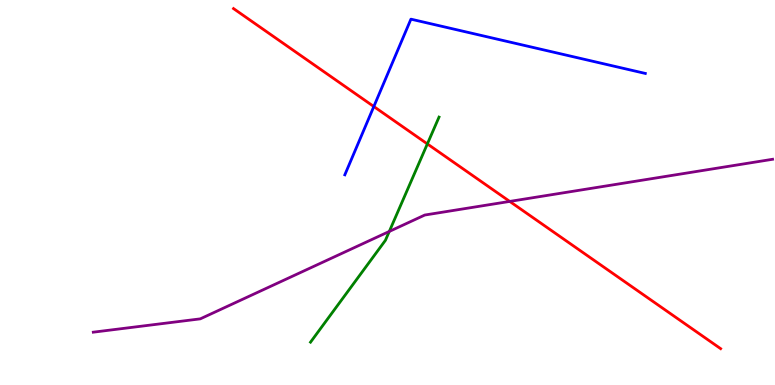[{'lines': ['blue', 'red'], 'intersections': [{'x': 4.82, 'y': 7.23}]}, {'lines': ['green', 'red'], 'intersections': [{'x': 5.51, 'y': 6.26}]}, {'lines': ['purple', 'red'], 'intersections': [{'x': 6.58, 'y': 4.77}]}, {'lines': ['blue', 'green'], 'intersections': []}, {'lines': ['blue', 'purple'], 'intersections': []}, {'lines': ['green', 'purple'], 'intersections': [{'x': 5.02, 'y': 3.99}]}]